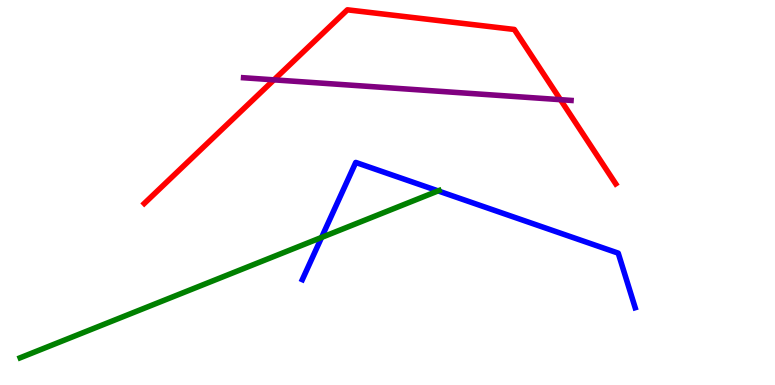[{'lines': ['blue', 'red'], 'intersections': []}, {'lines': ['green', 'red'], 'intersections': []}, {'lines': ['purple', 'red'], 'intersections': [{'x': 3.53, 'y': 7.93}, {'x': 7.23, 'y': 7.41}]}, {'lines': ['blue', 'green'], 'intersections': [{'x': 4.15, 'y': 3.83}, {'x': 5.65, 'y': 5.04}]}, {'lines': ['blue', 'purple'], 'intersections': []}, {'lines': ['green', 'purple'], 'intersections': []}]